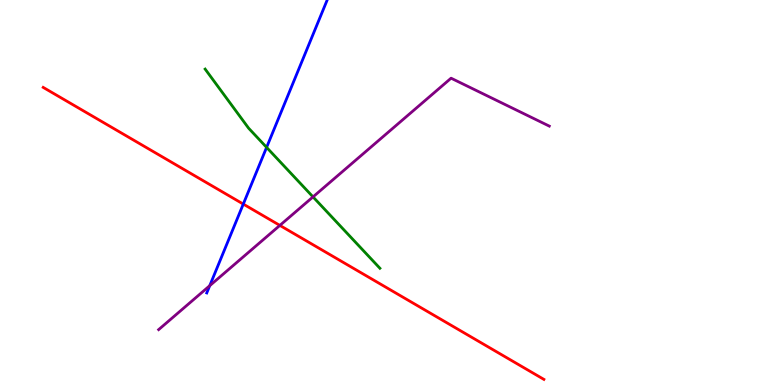[{'lines': ['blue', 'red'], 'intersections': [{'x': 3.14, 'y': 4.7}]}, {'lines': ['green', 'red'], 'intersections': []}, {'lines': ['purple', 'red'], 'intersections': [{'x': 3.61, 'y': 4.15}]}, {'lines': ['blue', 'green'], 'intersections': [{'x': 3.44, 'y': 6.17}]}, {'lines': ['blue', 'purple'], 'intersections': [{'x': 2.71, 'y': 2.58}]}, {'lines': ['green', 'purple'], 'intersections': [{'x': 4.04, 'y': 4.89}]}]